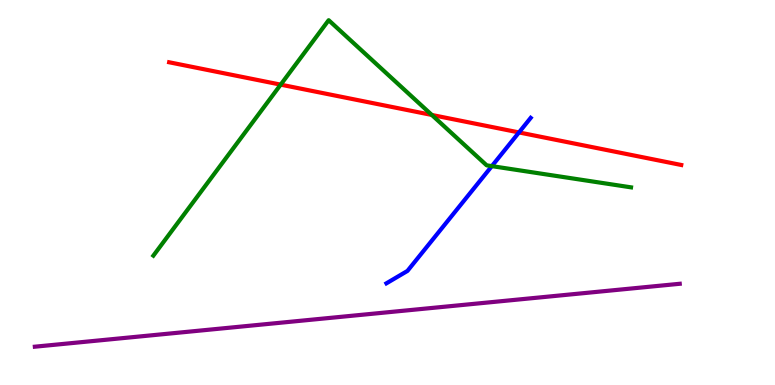[{'lines': ['blue', 'red'], 'intersections': [{'x': 6.7, 'y': 6.56}]}, {'lines': ['green', 'red'], 'intersections': [{'x': 3.62, 'y': 7.8}, {'x': 5.57, 'y': 7.01}]}, {'lines': ['purple', 'red'], 'intersections': []}, {'lines': ['blue', 'green'], 'intersections': [{'x': 6.35, 'y': 5.68}]}, {'lines': ['blue', 'purple'], 'intersections': []}, {'lines': ['green', 'purple'], 'intersections': []}]